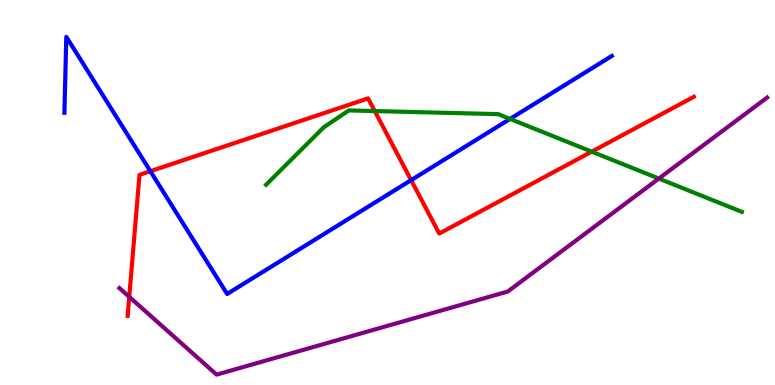[{'lines': ['blue', 'red'], 'intersections': [{'x': 1.94, 'y': 5.55}, {'x': 5.3, 'y': 5.32}]}, {'lines': ['green', 'red'], 'intersections': [{'x': 4.84, 'y': 7.12}, {'x': 7.64, 'y': 6.06}]}, {'lines': ['purple', 'red'], 'intersections': [{'x': 1.67, 'y': 2.29}]}, {'lines': ['blue', 'green'], 'intersections': [{'x': 6.58, 'y': 6.91}]}, {'lines': ['blue', 'purple'], 'intersections': []}, {'lines': ['green', 'purple'], 'intersections': [{'x': 8.5, 'y': 5.36}]}]